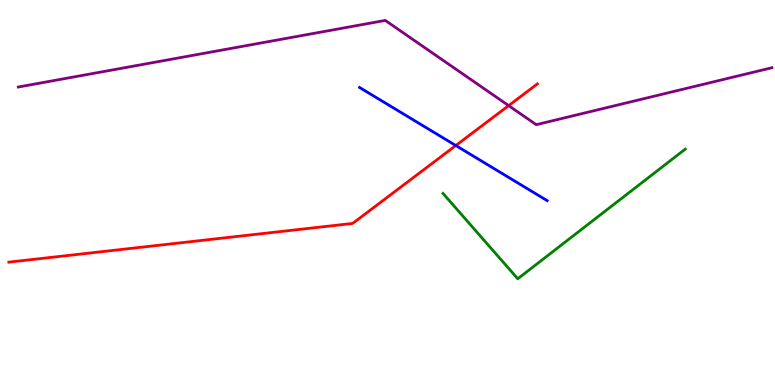[{'lines': ['blue', 'red'], 'intersections': [{'x': 5.88, 'y': 6.22}]}, {'lines': ['green', 'red'], 'intersections': []}, {'lines': ['purple', 'red'], 'intersections': [{'x': 6.56, 'y': 7.26}]}, {'lines': ['blue', 'green'], 'intersections': []}, {'lines': ['blue', 'purple'], 'intersections': []}, {'lines': ['green', 'purple'], 'intersections': []}]